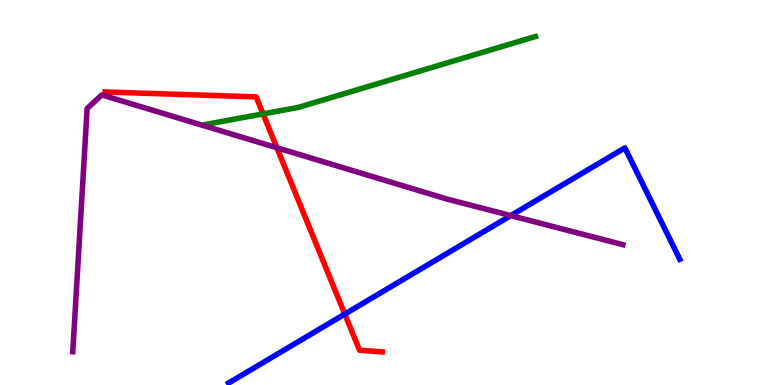[{'lines': ['blue', 'red'], 'intersections': [{'x': 4.45, 'y': 1.84}]}, {'lines': ['green', 'red'], 'intersections': [{'x': 3.39, 'y': 7.04}]}, {'lines': ['purple', 'red'], 'intersections': [{'x': 3.57, 'y': 6.16}]}, {'lines': ['blue', 'green'], 'intersections': []}, {'lines': ['blue', 'purple'], 'intersections': [{'x': 6.59, 'y': 4.4}]}, {'lines': ['green', 'purple'], 'intersections': []}]